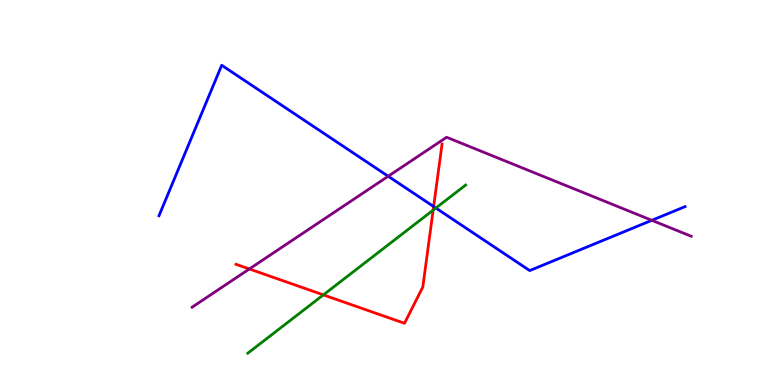[{'lines': ['blue', 'red'], 'intersections': [{'x': 5.6, 'y': 4.64}]}, {'lines': ['green', 'red'], 'intersections': [{'x': 4.17, 'y': 2.34}, {'x': 5.59, 'y': 4.54}]}, {'lines': ['purple', 'red'], 'intersections': [{'x': 3.22, 'y': 3.01}]}, {'lines': ['blue', 'green'], 'intersections': [{'x': 5.62, 'y': 4.6}]}, {'lines': ['blue', 'purple'], 'intersections': [{'x': 5.01, 'y': 5.42}, {'x': 8.41, 'y': 4.28}]}, {'lines': ['green', 'purple'], 'intersections': []}]